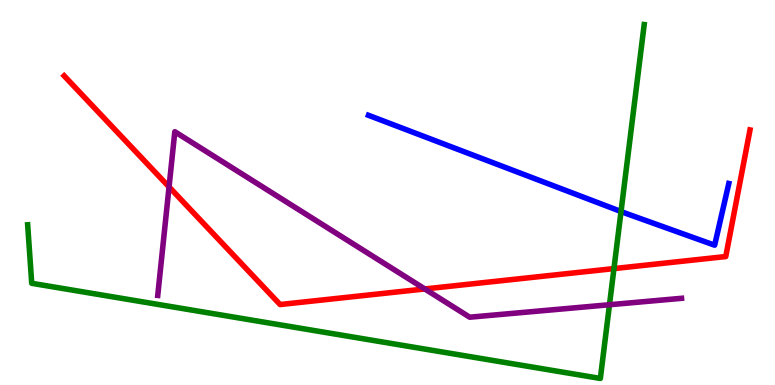[{'lines': ['blue', 'red'], 'intersections': []}, {'lines': ['green', 'red'], 'intersections': [{'x': 7.92, 'y': 3.02}]}, {'lines': ['purple', 'red'], 'intersections': [{'x': 2.18, 'y': 5.14}, {'x': 5.48, 'y': 2.49}]}, {'lines': ['blue', 'green'], 'intersections': [{'x': 8.01, 'y': 4.51}]}, {'lines': ['blue', 'purple'], 'intersections': []}, {'lines': ['green', 'purple'], 'intersections': [{'x': 7.86, 'y': 2.08}]}]